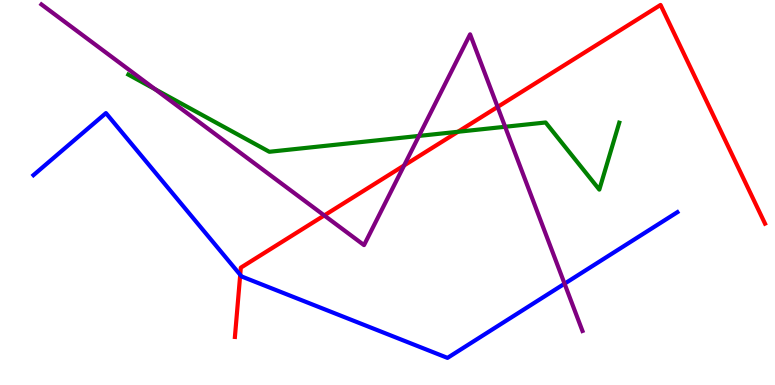[{'lines': ['blue', 'red'], 'intersections': [{'x': 3.1, 'y': 2.86}]}, {'lines': ['green', 'red'], 'intersections': [{'x': 5.91, 'y': 6.58}]}, {'lines': ['purple', 'red'], 'intersections': [{'x': 4.18, 'y': 4.4}, {'x': 5.21, 'y': 5.7}, {'x': 6.42, 'y': 7.22}]}, {'lines': ['blue', 'green'], 'intersections': []}, {'lines': ['blue', 'purple'], 'intersections': [{'x': 7.28, 'y': 2.63}]}, {'lines': ['green', 'purple'], 'intersections': [{'x': 2.0, 'y': 7.68}, {'x': 5.41, 'y': 6.47}, {'x': 6.52, 'y': 6.71}]}]